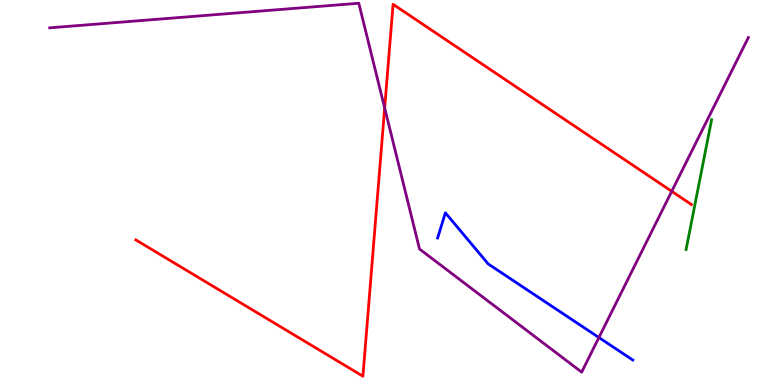[{'lines': ['blue', 'red'], 'intersections': []}, {'lines': ['green', 'red'], 'intersections': []}, {'lines': ['purple', 'red'], 'intersections': [{'x': 4.96, 'y': 7.2}, {'x': 8.67, 'y': 5.03}]}, {'lines': ['blue', 'green'], 'intersections': []}, {'lines': ['blue', 'purple'], 'intersections': [{'x': 7.73, 'y': 1.23}]}, {'lines': ['green', 'purple'], 'intersections': []}]